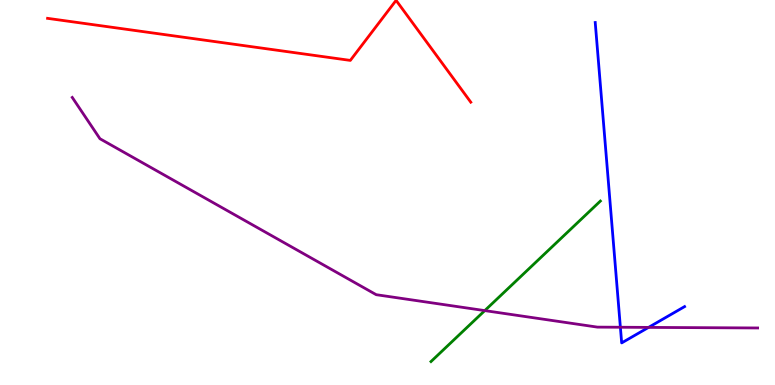[{'lines': ['blue', 'red'], 'intersections': []}, {'lines': ['green', 'red'], 'intersections': []}, {'lines': ['purple', 'red'], 'intersections': []}, {'lines': ['blue', 'green'], 'intersections': []}, {'lines': ['blue', 'purple'], 'intersections': [{'x': 8.0, 'y': 1.5}, {'x': 8.37, 'y': 1.5}]}, {'lines': ['green', 'purple'], 'intersections': [{'x': 6.26, 'y': 1.93}]}]